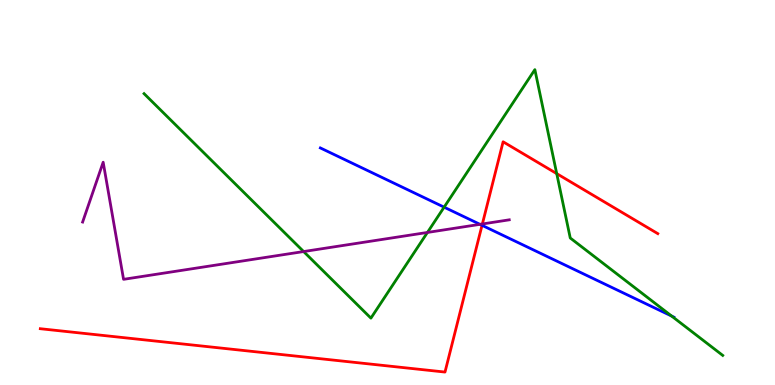[{'lines': ['blue', 'red'], 'intersections': [{'x': 6.22, 'y': 4.15}]}, {'lines': ['green', 'red'], 'intersections': [{'x': 7.18, 'y': 5.49}]}, {'lines': ['purple', 'red'], 'intersections': [{'x': 6.22, 'y': 4.18}]}, {'lines': ['blue', 'green'], 'intersections': [{'x': 5.73, 'y': 4.62}, {'x': 8.67, 'y': 1.79}]}, {'lines': ['blue', 'purple'], 'intersections': [{'x': 6.19, 'y': 4.17}]}, {'lines': ['green', 'purple'], 'intersections': [{'x': 3.92, 'y': 3.47}, {'x': 5.52, 'y': 3.96}]}]